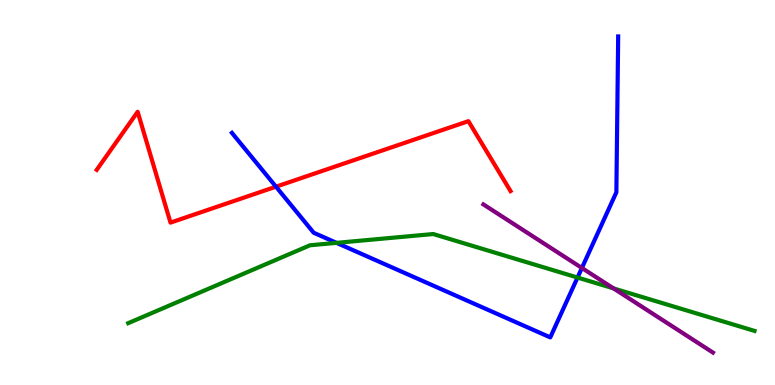[{'lines': ['blue', 'red'], 'intersections': [{'x': 3.56, 'y': 5.15}]}, {'lines': ['green', 'red'], 'intersections': []}, {'lines': ['purple', 'red'], 'intersections': []}, {'lines': ['blue', 'green'], 'intersections': [{'x': 4.34, 'y': 3.69}, {'x': 7.45, 'y': 2.79}]}, {'lines': ['blue', 'purple'], 'intersections': [{'x': 7.51, 'y': 3.04}]}, {'lines': ['green', 'purple'], 'intersections': [{'x': 7.92, 'y': 2.51}]}]